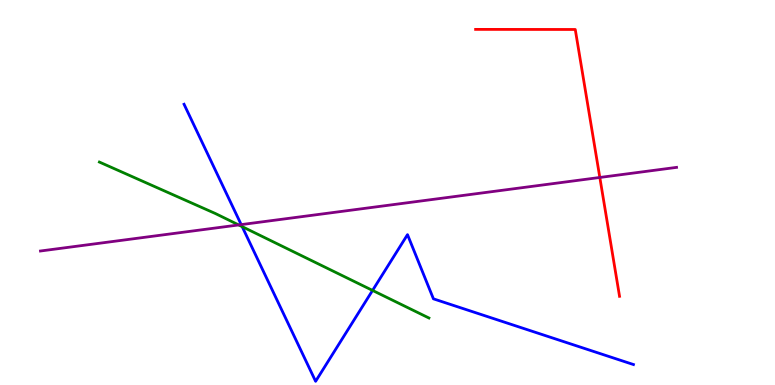[{'lines': ['blue', 'red'], 'intersections': []}, {'lines': ['green', 'red'], 'intersections': []}, {'lines': ['purple', 'red'], 'intersections': [{'x': 7.74, 'y': 5.39}]}, {'lines': ['blue', 'green'], 'intersections': [{'x': 3.12, 'y': 4.11}, {'x': 4.81, 'y': 2.46}]}, {'lines': ['blue', 'purple'], 'intersections': [{'x': 3.11, 'y': 4.17}]}, {'lines': ['green', 'purple'], 'intersections': [{'x': 3.08, 'y': 4.16}]}]